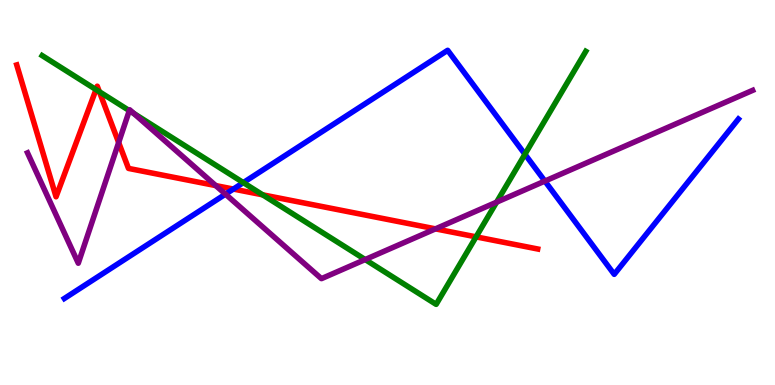[{'lines': ['blue', 'red'], 'intersections': [{'x': 3.01, 'y': 5.09}]}, {'lines': ['green', 'red'], 'intersections': [{'x': 1.24, 'y': 7.67}, {'x': 1.28, 'y': 7.62}, {'x': 3.39, 'y': 4.94}, {'x': 6.14, 'y': 3.85}]}, {'lines': ['purple', 'red'], 'intersections': [{'x': 1.53, 'y': 6.3}, {'x': 2.78, 'y': 5.18}, {'x': 5.62, 'y': 4.06}]}, {'lines': ['blue', 'green'], 'intersections': [{'x': 3.14, 'y': 5.26}, {'x': 6.77, 'y': 5.99}]}, {'lines': ['blue', 'purple'], 'intersections': [{'x': 2.91, 'y': 4.96}, {'x': 7.03, 'y': 5.3}]}, {'lines': ['green', 'purple'], 'intersections': [{'x': 1.67, 'y': 7.13}, {'x': 1.73, 'y': 7.05}, {'x': 4.71, 'y': 3.26}, {'x': 6.41, 'y': 4.75}]}]